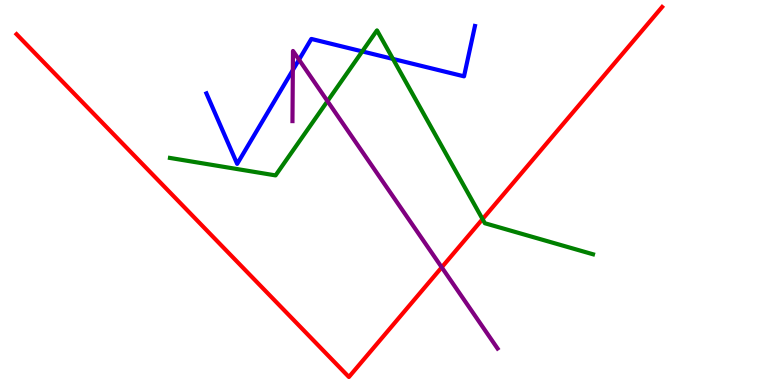[{'lines': ['blue', 'red'], 'intersections': []}, {'lines': ['green', 'red'], 'intersections': [{'x': 6.23, 'y': 4.31}]}, {'lines': ['purple', 'red'], 'intersections': [{'x': 5.7, 'y': 3.06}]}, {'lines': ['blue', 'green'], 'intersections': [{'x': 4.67, 'y': 8.66}, {'x': 5.07, 'y': 8.47}]}, {'lines': ['blue', 'purple'], 'intersections': [{'x': 3.78, 'y': 8.18}, {'x': 3.86, 'y': 8.45}]}, {'lines': ['green', 'purple'], 'intersections': [{'x': 4.23, 'y': 7.37}]}]